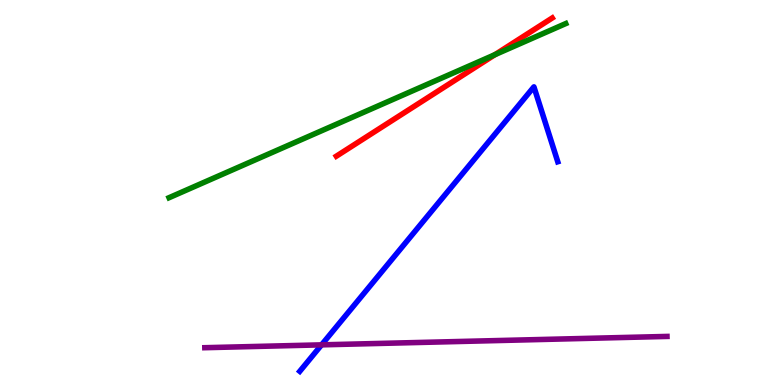[{'lines': ['blue', 'red'], 'intersections': []}, {'lines': ['green', 'red'], 'intersections': [{'x': 6.39, 'y': 8.58}]}, {'lines': ['purple', 'red'], 'intersections': []}, {'lines': ['blue', 'green'], 'intersections': []}, {'lines': ['blue', 'purple'], 'intersections': [{'x': 4.15, 'y': 1.04}]}, {'lines': ['green', 'purple'], 'intersections': []}]